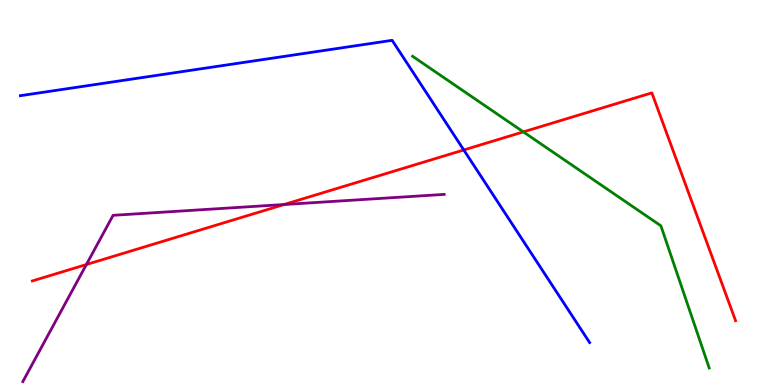[{'lines': ['blue', 'red'], 'intersections': [{'x': 5.98, 'y': 6.1}]}, {'lines': ['green', 'red'], 'intersections': [{'x': 6.75, 'y': 6.57}]}, {'lines': ['purple', 'red'], 'intersections': [{'x': 1.11, 'y': 3.13}, {'x': 3.67, 'y': 4.69}]}, {'lines': ['blue', 'green'], 'intersections': []}, {'lines': ['blue', 'purple'], 'intersections': []}, {'lines': ['green', 'purple'], 'intersections': []}]